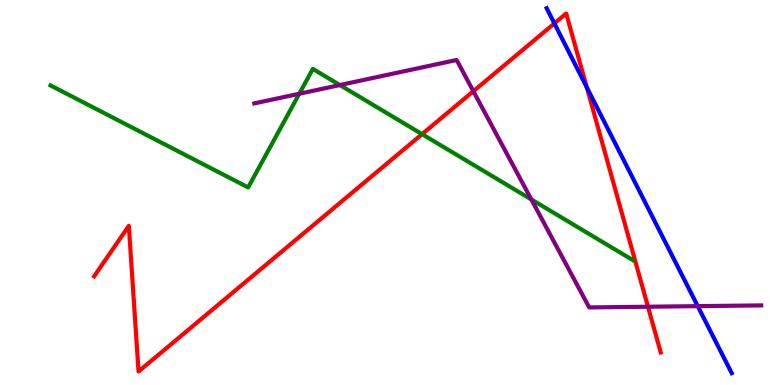[{'lines': ['blue', 'red'], 'intersections': [{'x': 7.15, 'y': 9.39}, {'x': 7.57, 'y': 7.73}]}, {'lines': ['green', 'red'], 'intersections': [{'x': 5.45, 'y': 6.52}]}, {'lines': ['purple', 'red'], 'intersections': [{'x': 6.11, 'y': 7.63}, {'x': 8.36, 'y': 2.03}]}, {'lines': ['blue', 'green'], 'intersections': []}, {'lines': ['blue', 'purple'], 'intersections': [{'x': 9.0, 'y': 2.05}]}, {'lines': ['green', 'purple'], 'intersections': [{'x': 3.86, 'y': 7.56}, {'x': 4.39, 'y': 7.79}, {'x': 6.86, 'y': 4.82}]}]